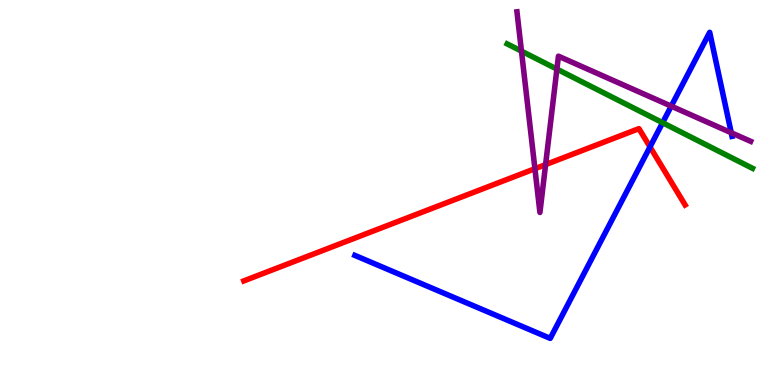[{'lines': ['blue', 'red'], 'intersections': [{'x': 8.39, 'y': 6.18}]}, {'lines': ['green', 'red'], 'intersections': []}, {'lines': ['purple', 'red'], 'intersections': [{'x': 6.9, 'y': 5.62}, {'x': 7.04, 'y': 5.72}]}, {'lines': ['blue', 'green'], 'intersections': [{'x': 8.55, 'y': 6.81}]}, {'lines': ['blue', 'purple'], 'intersections': [{'x': 8.66, 'y': 7.24}, {'x': 9.44, 'y': 6.55}]}, {'lines': ['green', 'purple'], 'intersections': [{'x': 6.73, 'y': 8.67}, {'x': 7.19, 'y': 8.2}]}]